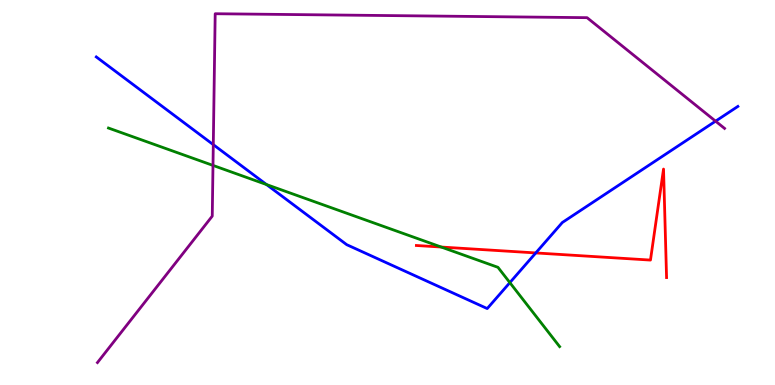[{'lines': ['blue', 'red'], 'intersections': [{'x': 6.91, 'y': 3.43}]}, {'lines': ['green', 'red'], 'intersections': [{'x': 5.69, 'y': 3.58}]}, {'lines': ['purple', 'red'], 'intersections': []}, {'lines': ['blue', 'green'], 'intersections': [{'x': 3.44, 'y': 5.21}, {'x': 6.58, 'y': 2.66}]}, {'lines': ['blue', 'purple'], 'intersections': [{'x': 2.75, 'y': 6.24}, {'x': 9.23, 'y': 6.85}]}, {'lines': ['green', 'purple'], 'intersections': [{'x': 2.75, 'y': 5.7}]}]